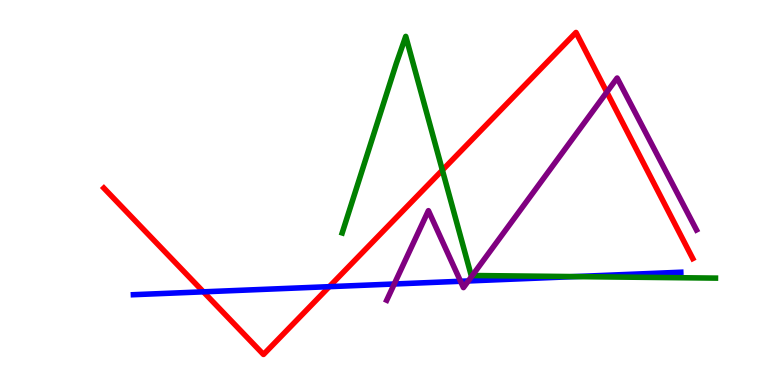[{'lines': ['blue', 'red'], 'intersections': [{'x': 2.62, 'y': 2.42}, {'x': 4.25, 'y': 2.55}]}, {'lines': ['green', 'red'], 'intersections': [{'x': 5.71, 'y': 5.58}]}, {'lines': ['purple', 'red'], 'intersections': [{'x': 7.83, 'y': 7.61}]}, {'lines': ['blue', 'green'], 'intersections': [{'x': 7.41, 'y': 2.82}]}, {'lines': ['blue', 'purple'], 'intersections': [{'x': 5.09, 'y': 2.62}, {'x': 5.94, 'y': 2.69}, {'x': 6.04, 'y': 2.7}]}, {'lines': ['green', 'purple'], 'intersections': [{'x': 6.09, 'y': 2.84}]}]